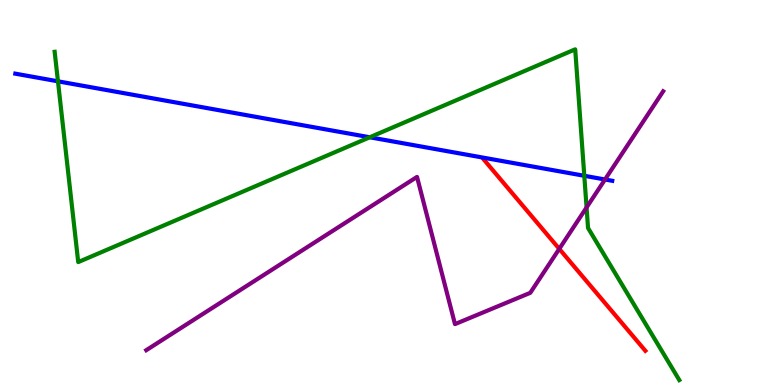[{'lines': ['blue', 'red'], 'intersections': []}, {'lines': ['green', 'red'], 'intersections': []}, {'lines': ['purple', 'red'], 'intersections': [{'x': 7.22, 'y': 3.54}]}, {'lines': ['blue', 'green'], 'intersections': [{'x': 0.748, 'y': 7.89}, {'x': 4.77, 'y': 6.43}, {'x': 7.54, 'y': 5.43}]}, {'lines': ['blue', 'purple'], 'intersections': [{'x': 7.81, 'y': 5.34}]}, {'lines': ['green', 'purple'], 'intersections': [{'x': 7.57, 'y': 4.61}]}]